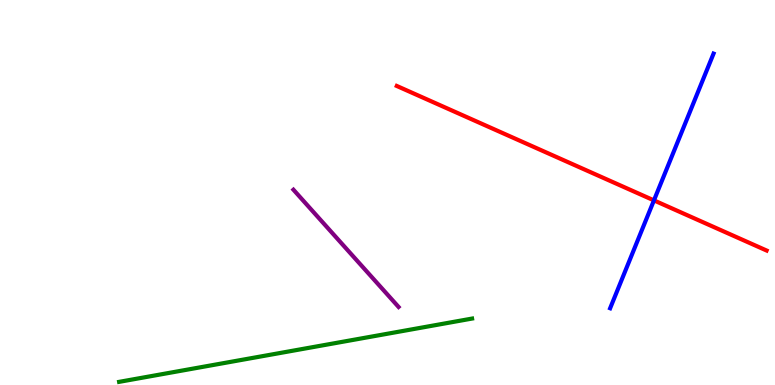[{'lines': ['blue', 'red'], 'intersections': [{'x': 8.44, 'y': 4.8}]}, {'lines': ['green', 'red'], 'intersections': []}, {'lines': ['purple', 'red'], 'intersections': []}, {'lines': ['blue', 'green'], 'intersections': []}, {'lines': ['blue', 'purple'], 'intersections': []}, {'lines': ['green', 'purple'], 'intersections': []}]